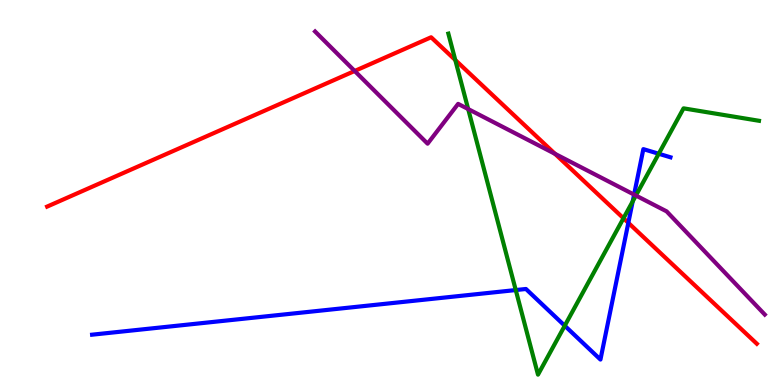[{'lines': ['blue', 'red'], 'intersections': [{'x': 8.11, 'y': 4.21}]}, {'lines': ['green', 'red'], 'intersections': [{'x': 5.87, 'y': 8.44}, {'x': 8.04, 'y': 4.33}]}, {'lines': ['purple', 'red'], 'intersections': [{'x': 4.58, 'y': 8.16}, {'x': 7.16, 'y': 6.0}]}, {'lines': ['blue', 'green'], 'intersections': [{'x': 6.65, 'y': 2.47}, {'x': 7.29, 'y': 1.54}, {'x': 8.16, 'y': 4.77}, {'x': 8.5, 'y': 6.01}]}, {'lines': ['blue', 'purple'], 'intersections': [{'x': 8.18, 'y': 4.95}]}, {'lines': ['green', 'purple'], 'intersections': [{'x': 6.04, 'y': 7.17}, {'x': 8.21, 'y': 4.92}]}]